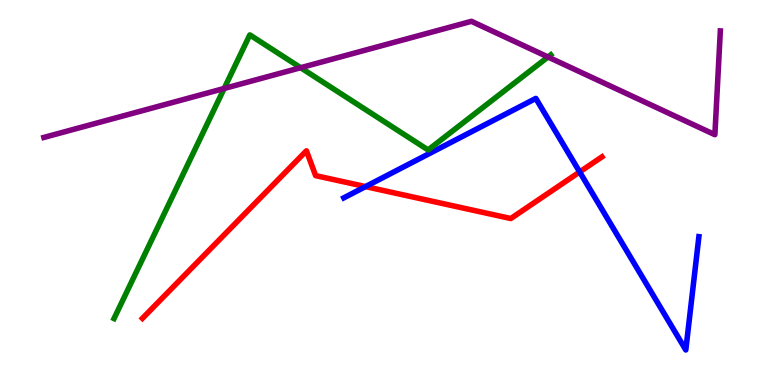[{'lines': ['blue', 'red'], 'intersections': [{'x': 4.72, 'y': 5.15}, {'x': 7.48, 'y': 5.53}]}, {'lines': ['green', 'red'], 'intersections': []}, {'lines': ['purple', 'red'], 'intersections': []}, {'lines': ['blue', 'green'], 'intersections': []}, {'lines': ['blue', 'purple'], 'intersections': []}, {'lines': ['green', 'purple'], 'intersections': [{'x': 2.89, 'y': 7.7}, {'x': 3.88, 'y': 8.24}, {'x': 7.07, 'y': 8.52}]}]